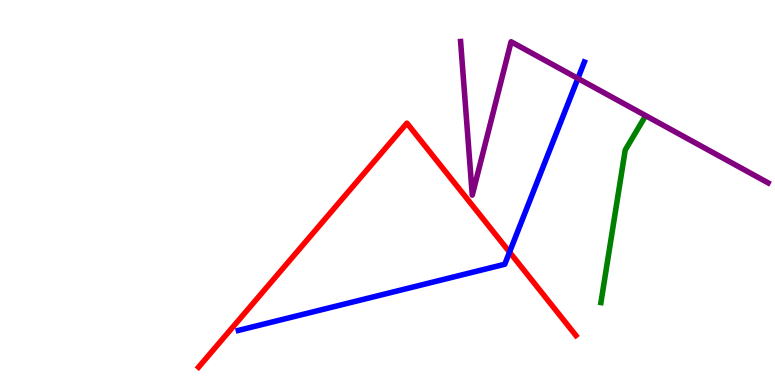[{'lines': ['blue', 'red'], 'intersections': [{'x': 6.57, 'y': 3.45}]}, {'lines': ['green', 'red'], 'intersections': []}, {'lines': ['purple', 'red'], 'intersections': []}, {'lines': ['blue', 'green'], 'intersections': []}, {'lines': ['blue', 'purple'], 'intersections': [{'x': 7.46, 'y': 7.96}]}, {'lines': ['green', 'purple'], 'intersections': []}]